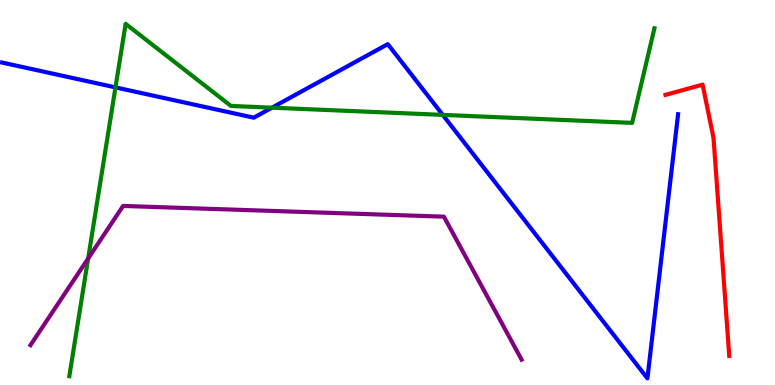[{'lines': ['blue', 'red'], 'intersections': []}, {'lines': ['green', 'red'], 'intersections': []}, {'lines': ['purple', 'red'], 'intersections': []}, {'lines': ['blue', 'green'], 'intersections': [{'x': 1.49, 'y': 7.73}, {'x': 3.51, 'y': 7.2}, {'x': 5.71, 'y': 7.02}]}, {'lines': ['blue', 'purple'], 'intersections': []}, {'lines': ['green', 'purple'], 'intersections': [{'x': 1.14, 'y': 3.29}]}]